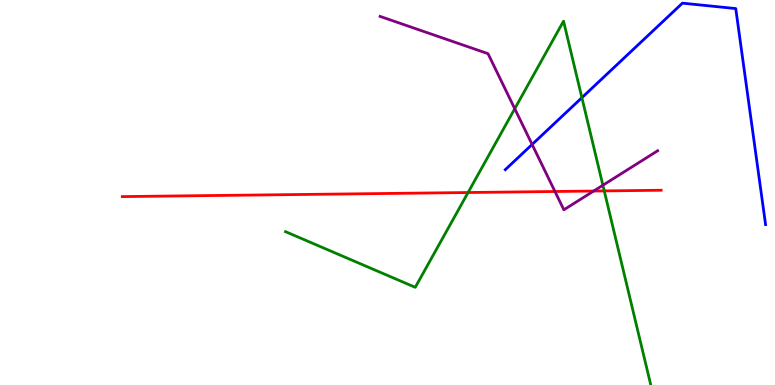[{'lines': ['blue', 'red'], 'intersections': []}, {'lines': ['green', 'red'], 'intersections': [{'x': 6.04, 'y': 5.0}, {'x': 7.8, 'y': 5.04}]}, {'lines': ['purple', 'red'], 'intersections': [{'x': 7.16, 'y': 5.03}, {'x': 7.66, 'y': 5.04}]}, {'lines': ['blue', 'green'], 'intersections': [{'x': 7.51, 'y': 7.46}]}, {'lines': ['blue', 'purple'], 'intersections': [{'x': 6.87, 'y': 6.25}]}, {'lines': ['green', 'purple'], 'intersections': [{'x': 6.64, 'y': 7.18}, {'x': 7.78, 'y': 5.19}]}]